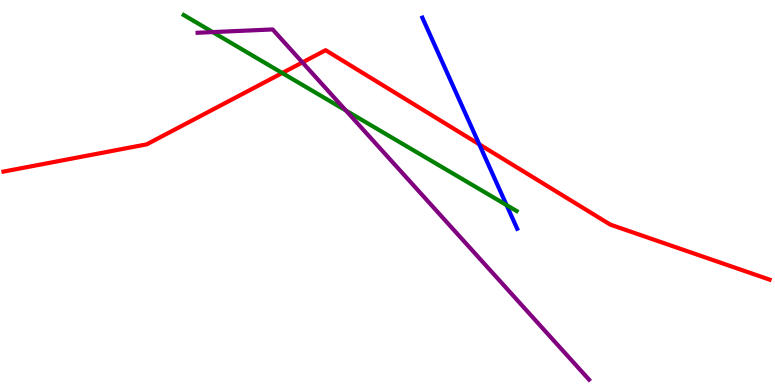[{'lines': ['blue', 'red'], 'intersections': [{'x': 6.18, 'y': 6.25}]}, {'lines': ['green', 'red'], 'intersections': [{'x': 3.64, 'y': 8.1}]}, {'lines': ['purple', 'red'], 'intersections': [{'x': 3.9, 'y': 8.38}]}, {'lines': ['blue', 'green'], 'intersections': [{'x': 6.54, 'y': 4.67}]}, {'lines': ['blue', 'purple'], 'intersections': []}, {'lines': ['green', 'purple'], 'intersections': [{'x': 2.74, 'y': 9.17}, {'x': 4.46, 'y': 7.13}]}]